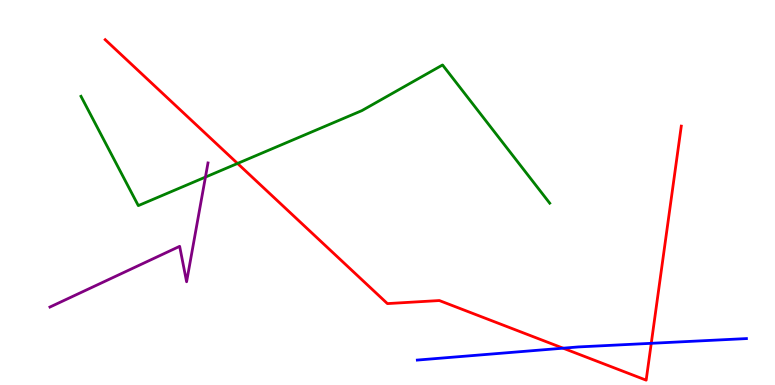[{'lines': ['blue', 'red'], 'intersections': [{'x': 7.27, 'y': 0.956}, {'x': 8.4, 'y': 1.08}]}, {'lines': ['green', 'red'], 'intersections': [{'x': 3.07, 'y': 5.75}]}, {'lines': ['purple', 'red'], 'intersections': []}, {'lines': ['blue', 'green'], 'intersections': []}, {'lines': ['blue', 'purple'], 'intersections': []}, {'lines': ['green', 'purple'], 'intersections': [{'x': 2.65, 'y': 5.4}]}]